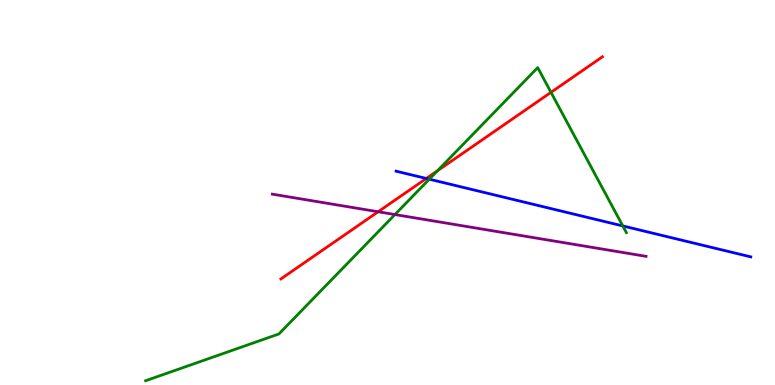[{'lines': ['blue', 'red'], 'intersections': [{'x': 5.5, 'y': 5.36}]}, {'lines': ['green', 'red'], 'intersections': [{'x': 5.65, 'y': 5.56}, {'x': 7.11, 'y': 7.6}]}, {'lines': ['purple', 'red'], 'intersections': [{'x': 4.88, 'y': 4.5}]}, {'lines': ['blue', 'green'], 'intersections': [{'x': 5.54, 'y': 5.35}, {'x': 8.04, 'y': 4.13}]}, {'lines': ['blue', 'purple'], 'intersections': []}, {'lines': ['green', 'purple'], 'intersections': [{'x': 5.1, 'y': 4.43}]}]